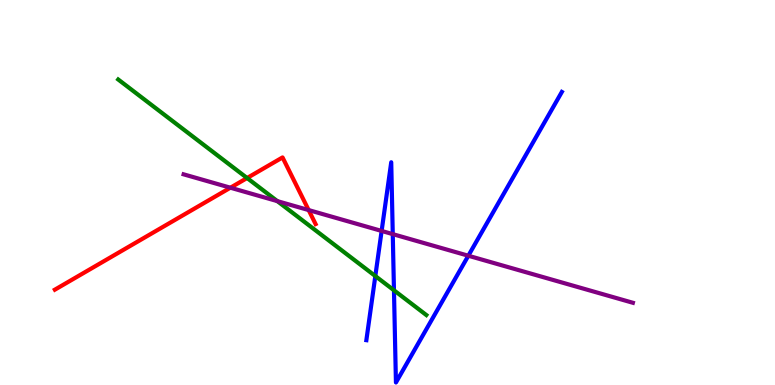[{'lines': ['blue', 'red'], 'intersections': []}, {'lines': ['green', 'red'], 'intersections': [{'x': 3.19, 'y': 5.38}]}, {'lines': ['purple', 'red'], 'intersections': [{'x': 2.97, 'y': 5.12}, {'x': 3.98, 'y': 4.54}]}, {'lines': ['blue', 'green'], 'intersections': [{'x': 4.84, 'y': 2.83}, {'x': 5.08, 'y': 2.46}]}, {'lines': ['blue', 'purple'], 'intersections': [{'x': 4.92, 'y': 4.0}, {'x': 5.07, 'y': 3.92}, {'x': 6.04, 'y': 3.36}]}, {'lines': ['green', 'purple'], 'intersections': [{'x': 3.58, 'y': 4.78}]}]